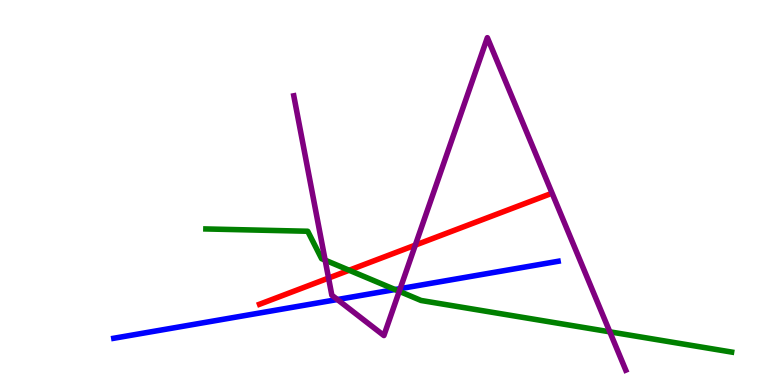[{'lines': ['blue', 'red'], 'intersections': []}, {'lines': ['green', 'red'], 'intersections': [{'x': 4.51, 'y': 2.98}]}, {'lines': ['purple', 'red'], 'intersections': [{'x': 4.24, 'y': 2.78}, {'x': 5.36, 'y': 3.63}]}, {'lines': ['blue', 'green'], 'intersections': [{'x': 5.1, 'y': 2.48}]}, {'lines': ['blue', 'purple'], 'intersections': [{'x': 4.35, 'y': 2.22}, {'x': 5.16, 'y': 2.5}]}, {'lines': ['green', 'purple'], 'intersections': [{'x': 4.2, 'y': 3.24}, {'x': 5.15, 'y': 2.43}, {'x': 7.87, 'y': 1.38}]}]